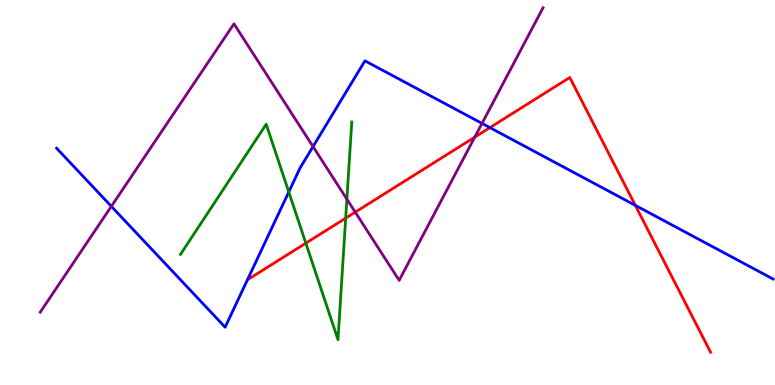[{'lines': ['blue', 'red'], 'intersections': [{'x': 6.32, 'y': 6.69}, {'x': 8.2, 'y': 4.67}]}, {'lines': ['green', 'red'], 'intersections': [{'x': 3.95, 'y': 3.68}, {'x': 4.46, 'y': 4.33}]}, {'lines': ['purple', 'red'], 'intersections': [{'x': 4.58, 'y': 4.49}, {'x': 6.13, 'y': 6.44}]}, {'lines': ['blue', 'green'], 'intersections': [{'x': 3.73, 'y': 5.01}]}, {'lines': ['blue', 'purple'], 'intersections': [{'x': 1.44, 'y': 4.64}, {'x': 4.04, 'y': 6.19}, {'x': 6.22, 'y': 6.79}]}, {'lines': ['green', 'purple'], 'intersections': [{'x': 4.48, 'y': 4.83}]}]